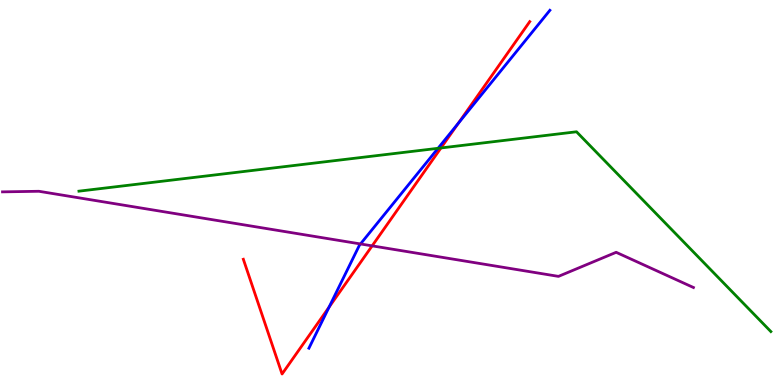[{'lines': ['blue', 'red'], 'intersections': [{'x': 4.25, 'y': 2.02}, {'x': 5.91, 'y': 6.8}]}, {'lines': ['green', 'red'], 'intersections': [{'x': 5.69, 'y': 6.16}]}, {'lines': ['purple', 'red'], 'intersections': [{'x': 4.8, 'y': 3.61}]}, {'lines': ['blue', 'green'], 'intersections': [{'x': 5.65, 'y': 6.15}]}, {'lines': ['blue', 'purple'], 'intersections': [{'x': 4.65, 'y': 3.66}]}, {'lines': ['green', 'purple'], 'intersections': []}]